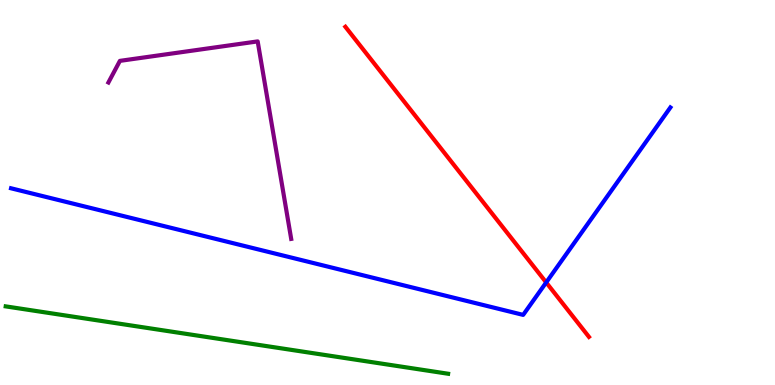[{'lines': ['blue', 'red'], 'intersections': [{'x': 7.05, 'y': 2.66}]}, {'lines': ['green', 'red'], 'intersections': []}, {'lines': ['purple', 'red'], 'intersections': []}, {'lines': ['blue', 'green'], 'intersections': []}, {'lines': ['blue', 'purple'], 'intersections': []}, {'lines': ['green', 'purple'], 'intersections': []}]